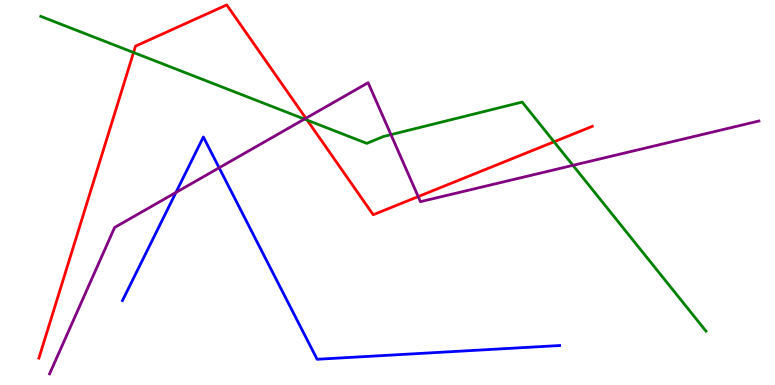[{'lines': ['blue', 'red'], 'intersections': []}, {'lines': ['green', 'red'], 'intersections': [{'x': 1.72, 'y': 8.64}, {'x': 3.96, 'y': 6.88}, {'x': 7.15, 'y': 6.32}]}, {'lines': ['purple', 'red'], 'intersections': [{'x': 3.95, 'y': 6.93}, {'x': 5.4, 'y': 4.89}]}, {'lines': ['blue', 'green'], 'intersections': []}, {'lines': ['blue', 'purple'], 'intersections': [{'x': 2.27, 'y': 5.0}, {'x': 2.83, 'y': 5.64}]}, {'lines': ['green', 'purple'], 'intersections': [{'x': 3.93, 'y': 6.91}, {'x': 5.04, 'y': 6.5}, {'x': 7.39, 'y': 5.71}]}]